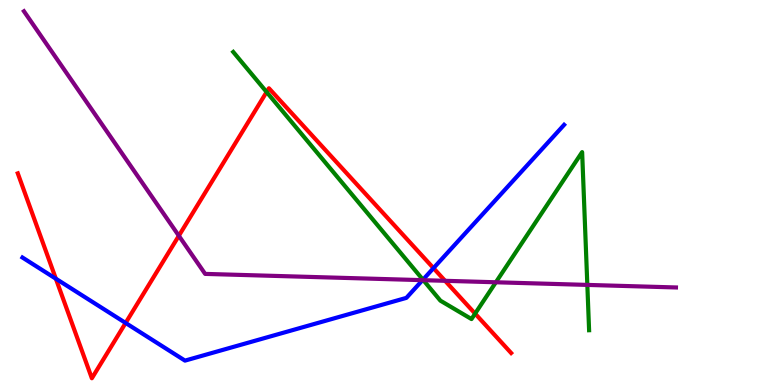[{'lines': ['blue', 'red'], 'intersections': [{'x': 0.721, 'y': 2.76}, {'x': 1.62, 'y': 1.61}, {'x': 5.59, 'y': 3.04}]}, {'lines': ['green', 'red'], 'intersections': [{'x': 3.44, 'y': 7.61}, {'x': 6.13, 'y': 1.85}]}, {'lines': ['purple', 'red'], 'intersections': [{'x': 2.31, 'y': 3.88}, {'x': 5.74, 'y': 2.71}]}, {'lines': ['blue', 'green'], 'intersections': [{'x': 5.46, 'y': 2.74}]}, {'lines': ['blue', 'purple'], 'intersections': [{'x': 5.45, 'y': 2.72}]}, {'lines': ['green', 'purple'], 'intersections': [{'x': 5.46, 'y': 2.72}, {'x': 6.4, 'y': 2.67}, {'x': 7.58, 'y': 2.6}]}]